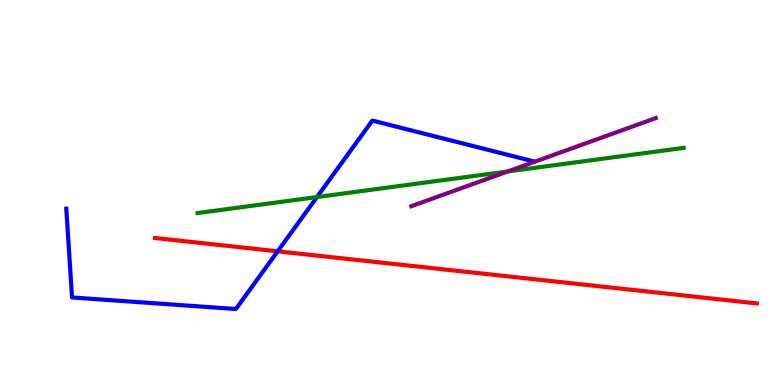[{'lines': ['blue', 'red'], 'intersections': [{'x': 3.58, 'y': 3.47}]}, {'lines': ['green', 'red'], 'intersections': []}, {'lines': ['purple', 'red'], 'intersections': []}, {'lines': ['blue', 'green'], 'intersections': [{'x': 4.09, 'y': 4.88}]}, {'lines': ['blue', 'purple'], 'intersections': []}, {'lines': ['green', 'purple'], 'intersections': [{'x': 6.55, 'y': 5.55}]}]